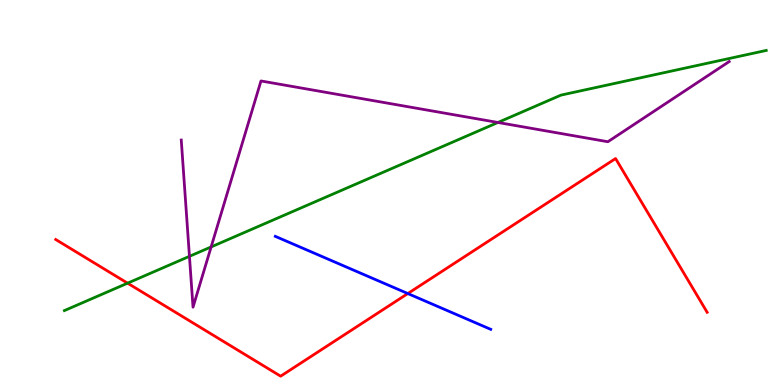[{'lines': ['blue', 'red'], 'intersections': [{'x': 5.26, 'y': 2.38}]}, {'lines': ['green', 'red'], 'intersections': [{'x': 1.65, 'y': 2.64}]}, {'lines': ['purple', 'red'], 'intersections': []}, {'lines': ['blue', 'green'], 'intersections': []}, {'lines': ['blue', 'purple'], 'intersections': []}, {'lines': ['green', 'purple'], 'intersections': [{'x': 2.44, 'y': 3.34}, {'x': 2.72, 'y': 3.59}, {'x': 6.42, 'y': 6.82}]}]